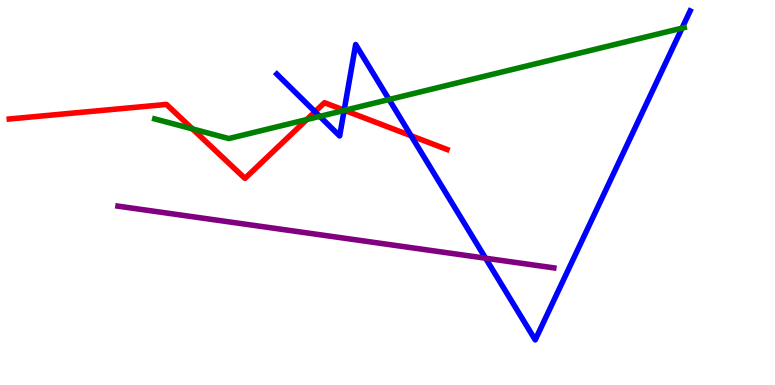[{'lines': ['blue', 'red'], 'intersections': [{'x': 4.06, 'y': 7.1}, {'x': 4.44, 'y': 7.14}, {'x': 5.3, 'y': 6.47}]}, {'lines': ['green', 'red'], 'intersections': [{'x': 2.48, 'y': 6.65}, {'x': 3.96, 'y': 6.89}, {'x': 4.45, 'y': 7.13}]}, {'lines': ['purple', 'red'], 'intersections': []}, {'lines': ['blue', 'green'], 'intersections': [{'x': 4.13, 'y': 6.98}, {'x': 4.44, 'y': 7.13}, {'x': 5.02, 'y': 7.42}, {'x': 8.8, 'y': 9.27}]}, {'lines': ['blue', 'purple'], 'intersections': [{'x': 6.27, 'y': 3.29}]}, {'lines': ['green', 'purple'], 'intersections': []}]